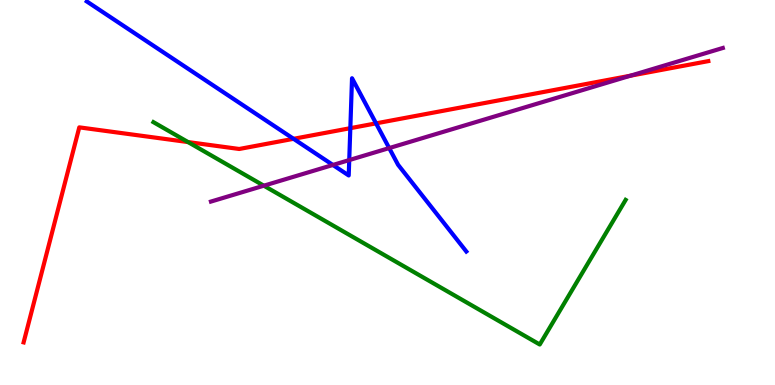[{'lines': ['blue', 'red'], 'intersections': [{'x': 3.79, 'y': 6.39}, {'x': 4.52, 'y': 6.67}, {'x': 4.85, 'y': 6.8}]}, {'lines': ['green', 'red'], 'intersections': [{'x': 2.43, 'y': 6.31}]}, {'lines': ['purple', 'red'], 'intersections': [{'x': 8.13, 'y': 8.03}]}, {'lines': ['blue', 'green'], 'intersections': []}, {'lines': ['blue', 'purple'], 'intersections': [{'x': 4.3, 'y': 5.72}, {'x': 4.51, 'y': 5.84}, {'x': 5.02, 'y': 6.15}]}, {'lines': ['green', 'purple'], 'intersections': [{'x': 3.4, 'y': 5.18}]}]